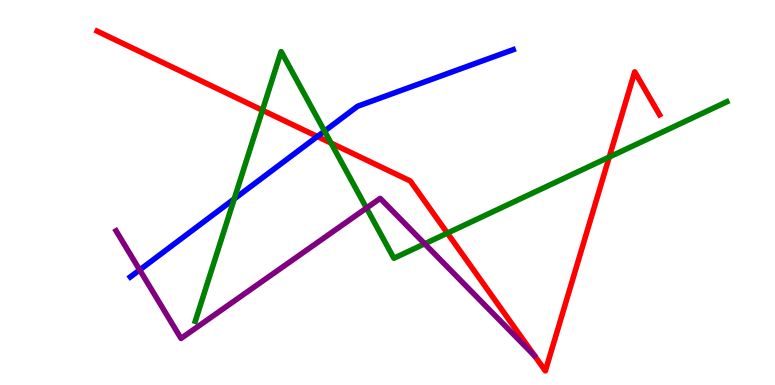[{'lines': ['blue', 'red'], 'intersections': [{'x': 4.09, 'y': 6.45}]}, {'lines': ['green', 'red'], 'intersections': [{'x': 3.39, 'y': 7.14}, {'x': 4.27, 'y': 6.28}, {'x': 5.77, 'y': 3.94}, {'x': 7.86, 'y': 5.92}]}, {'lines': ['purple', 'red'], 'intersections': []}, {'lines': ['blue', 'green'], 'intersections': [{'x': 3.02, 'y': 4.83}, {'x': 4.19, 'y': 6.59}]}, {'lines': ['blue', 'purple'], 'intersections': [{'x': 1.8, 'y': 2.99}]}, {'lines': ['green', 'purple'], 'intersections': [{'x': 4.73, 'y': 4.6}, {'x': 5.48, 'y': 3.67}]}]